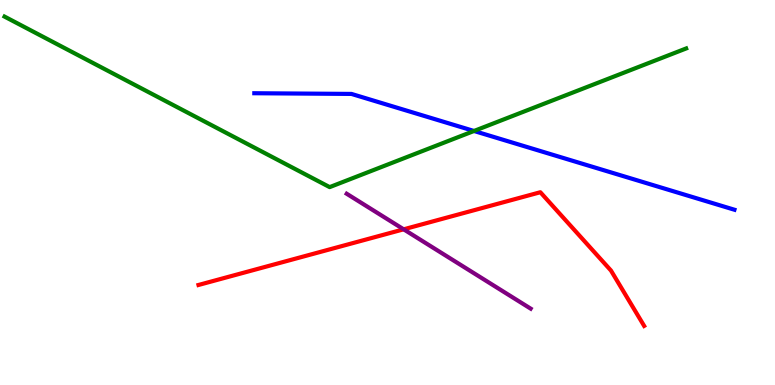[{'lines': ['blue', 'red'], 'intersections': []}, {'lines': ['green', 'red'], 'intersections': []}, {'lines': ['purple', 'red'], 'intersections': [{'x': 5.21, 'y': 4.04}]}, {'lines': ['blue', 'green'], 'intersections': [{'x': 6.12, 'y': 6.6}]}, {'lines': ['blue', 'purple'], 'intersections': []}, {'lines': ['green', 'purple'], 'intersections': []}]